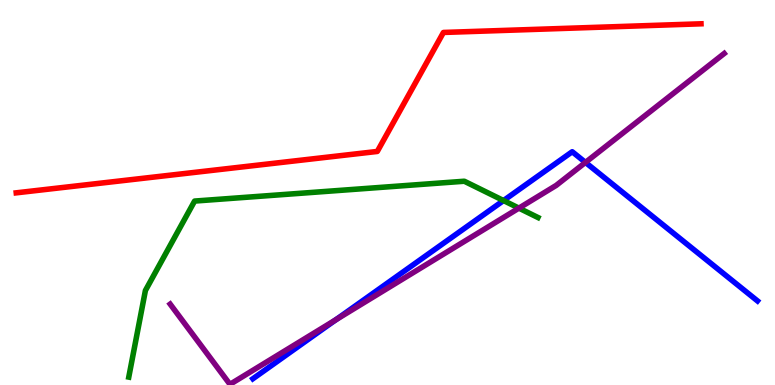[{'lines': ['blue', 'red'], 'intersections': []}, {'lines': ['green', 'red'], 'intersections': []}, {'lines': ['purple', 'red'], 'intersections': []}, {'lines': ['blue', 'green'], 'intersections': [{'x': 6.5, 'y': 4.79}]}, {'lines': ['blue', 'purple'], 'intersections': [{'x': 4.33, 'y': 1.69}, {'x': 7.55, 'y': 5.78}]}, {'lines': ['green', 'purple'], 'intersections': [{'x': 6.7, 'y': 4.59}]}]